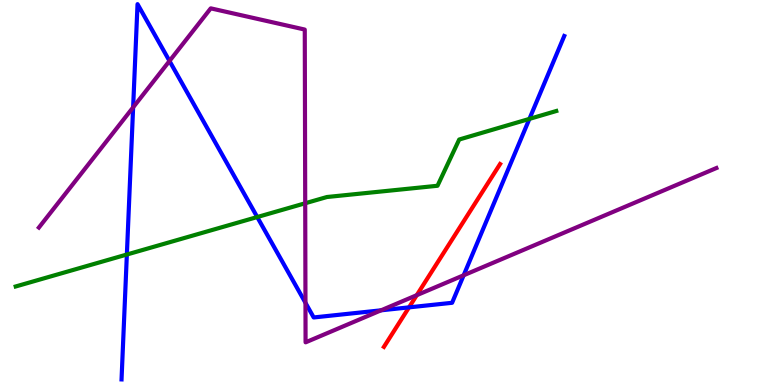[{'lines': ['blue', 'red'], 'intersections': [{'x': 5.28, 'y': 2.02}]}, {'lines': ['green', 'red'], 'intersections': []}, {'lines': ['purple', 'red'], 'intersections': [{'x': 5.38, 'y': 2.33}]}, {'lines': ['blue', 'green'], 'intersections': [{'x': 1.64, 'y': 3.39}, {'x': 3.32, 'y': 4.36}, {'x': 6.83, 'y': 6.91}]}, {'lines': ['blue', 'purple'], 'intersections': [{'x': 1.72, 'y': 7.21}, {'x': 2.19, 'y': 8.42}, {'x': 3.94, 'y': 2.13}, {'x': 4.92, 'y': 1.94}, {'x': 5.98, 'y': 2.85}]}, {'lines': ['green', 'purple'], 'intersections': [{'x': 3.94, 'y': 4.72}]}]